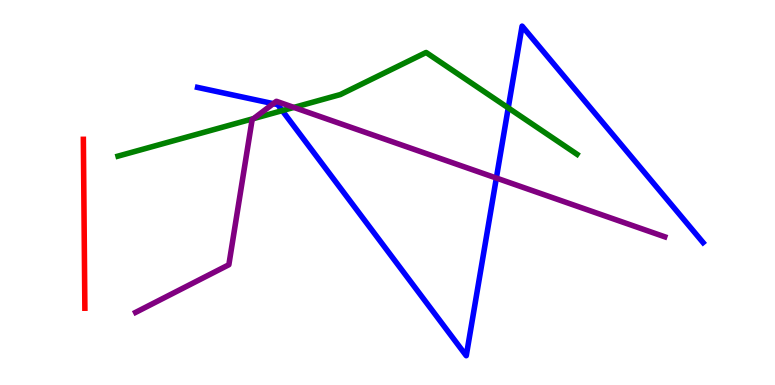[{'lines': ['blue', 'red'], 'intersections': []}, {'lines': ['green', 'red'], 'intersections': []}, {'lines': ['purple', 'red'], 'intersections': []}, {'lines': ['blue', 'green'], 'intersections': [{'x': 3.64, 'y': 7.13}, {'x': 6.56, 'y': 7.2}]}, {'lines': ['blue', 'purple'], 'intersections': [{'x': 3.53, 'y': 7.31}, {'x': 6.4, 'y': 5.38}]}, {'lines': ['green', 'purple'], 'intersections': [{'x': 3.27, 'y': 6.92}, {'x': 3.79, 'y': 7.21}]}]